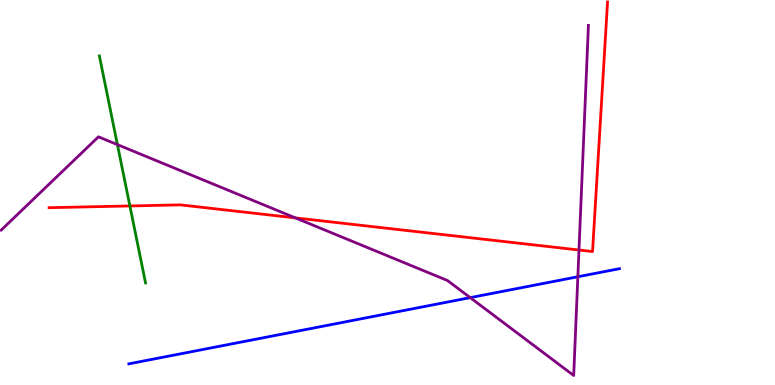[{'lines': ['blue', 'red'], 'intersections': []}, {'lines': ['green', 'red'], 'intersections': [{'x': 1.68, 'y': 4.65}]}, {'lines': ['purple', 'red'], 'intersections': [{'x': 3.81, 'y': 4.34}, {'x': 7.47, 'y': 3.51}]}, {'lines': ['blue', 'green'], 'intersections': []}, {'lines': ['blue', 'purple'], 'intersections': [{'x': 6.07, 'y': 2.27}, {'x': 7.46, 'y': 2.81}]}, {'lines': ['green', 'purple'], 'intersections': [{'x': 1.52, 'y': 6.24}]}]